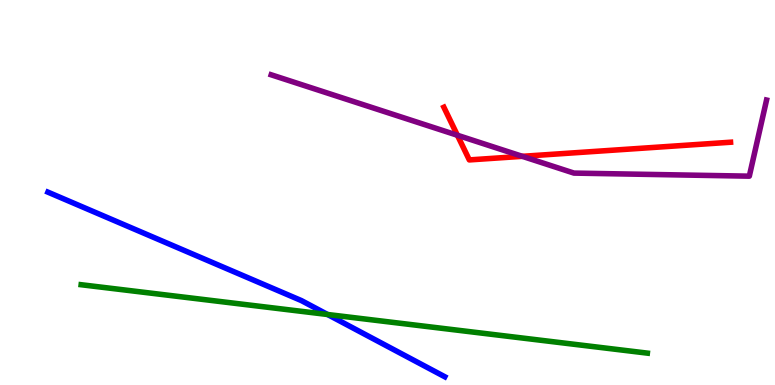[{'lines': ['blue', 'red'], 'intersections': []}, {'lines': ['green', 'red'], 'intersections': []}, {'lines': ['purple', 'red'], 'intersections': [{'x': 5.9, 'y': 6.49}, {'x': 6.74, 'y': 5.94}]}, {'lines': ['blue', 'green'], 'intersections': [{'x': 4.23, 'y': 1.83}]}, {'lines': ['blue', 'purple'], 'intersections': []}, {'lines': ['green', 'purple'], 'intersections': []}]